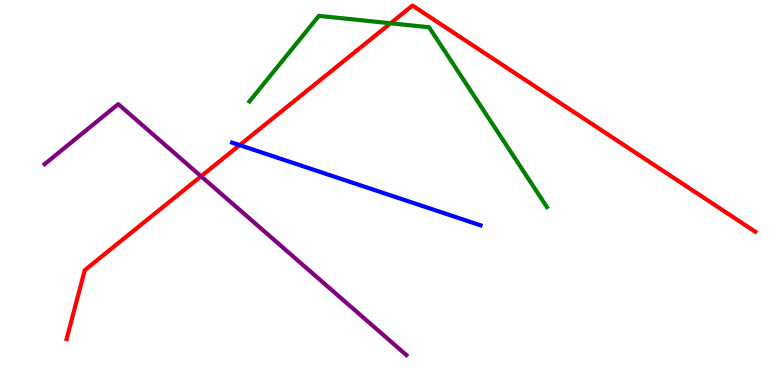[{'lines': ['blue', 'red'], 'intersections': [{'x': 3.09, 'y': 6.23}]}, {'lines': ['green', 'red'], 'intersections': [{'x': 5.04, 'y': 9.4}]}, {'lines': ['purple', 'red'], 'intersections': [{'x': 2.59, 'y': 5.42}]}, {'lines': ['blue', 'green'], 'intersections': []}, {'lines': ['blue', 'purple'], 'intersections': []}, {'lines': ['green', 'purple'], 'intersections': []}]